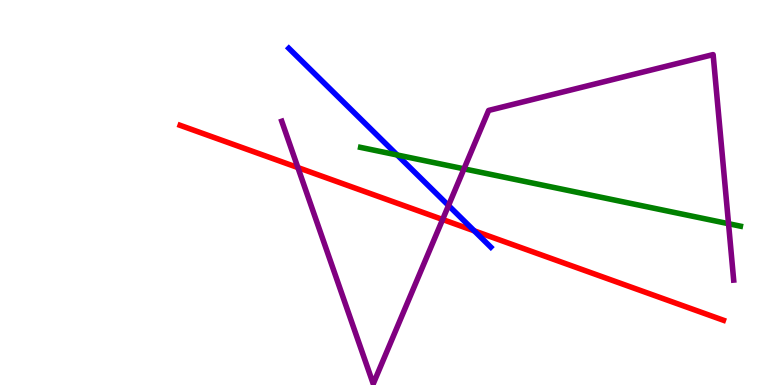[{'lines': ['blue', 'red'], 'intersections': [{'x': 6.12, 'y': 4.0}]}, {'lines': ['green', 'red'], 'intersections': []}, {'lines': ['purple', 'red'], 'intersections': [{'x': 3.84, 'y': 5.65}, {'x': 5.71, 'y': 4.3}]}, {'lines': ['blue', 'green'], 'intersections': [{'x': 5.13, 'y': 5.97}]}, {'lines': ['blue', 'purple'], 'intersections': [{'x': 5.79, 'y': 4.66}]}, {'lines': ['green', 'purple'], 'intersections': [{'x': 5.99, 'y': 5.61}, {'x': 9.4, 'y': 4.19}]}]